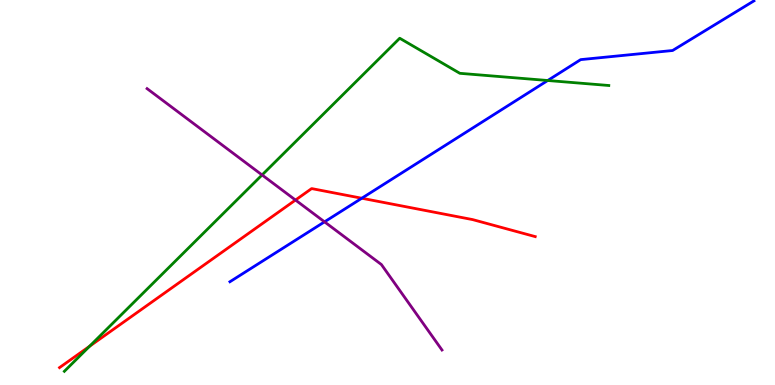[{'lines': ['blue', 'red'], 'intersections': [{'x': 4.67, 'y': 4.85}]}, {'lines': ['green', 'red'], 'intersections': [{'x': 1.16, 'y': 1.01}]}, {'lines': ['purple', 'red'], 'intersections': [{'x': 3.81, 'y': 4.8}]}, {'lines': ['blue', 'green'], 'intersections': [{'x': 7.07, 'y': 7.91}]}, {'lines': ['blue', 'purple'], 'intersections': [{'x': 4.19, 'y': 4.24}]}, {'lines': ['green', 'purple'], 'intersections': [{'x': 3.38, 'y': 5.46}]}]